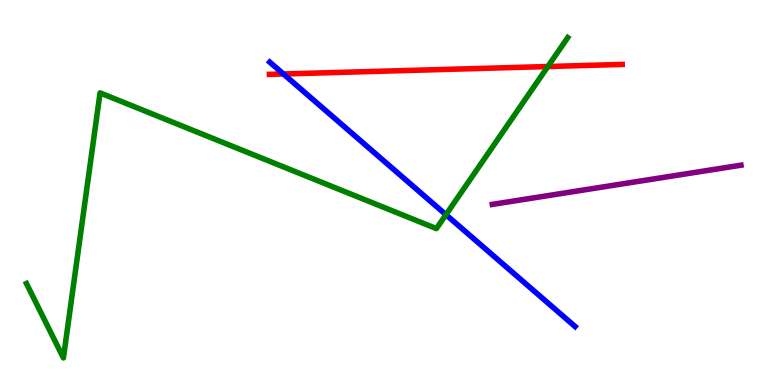[{'lines': ['blue', 'red'], 'intersections': [{'x': 3.66, 'y': 8.08}]}, {'lines': ['green', 'red'], 'intersections': [{'x': 7.07, 'y': 8.27}]}, {'lines': ['purple', 'red'], 'intersections': []}, {'lines': ['blue', 'green'], 'intersections': [{'x': 5.75, 'y': 4.42}]}, {'lines': ['blue', 'purple'], 'intersections': []}, {'lines': ['green', 'purple'], 'intersections': []}]